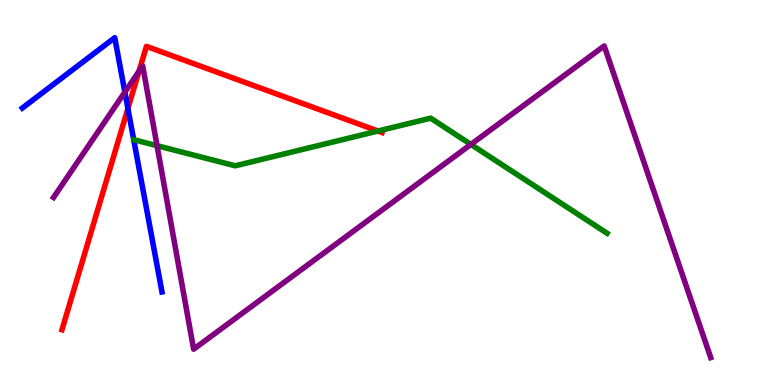[{'lines': ['blue', 'red'], 'intersections': [{'x': 1.65, 'y': 7.18}]}, {'lines': ['green', 'red'], 'intersections': [{'x': 4.88, 'y': 6.6}]}, {'lines': ['purple', 'red'], 'intersections': [{'x': 1.79, 'y': 8.15}]}, {'lines': ['blue', 'green'], 'intersections': []}, {'lines': ['blue', 'purple'], 'intersections': [{'x': 1.61, 'y': 7.61}]}, {'lines': ['green', 'purple'], 'intersections': [{'x': 2.03, 'y': 6.22}, {'x': 6.08, 'y': 6.25}]}]